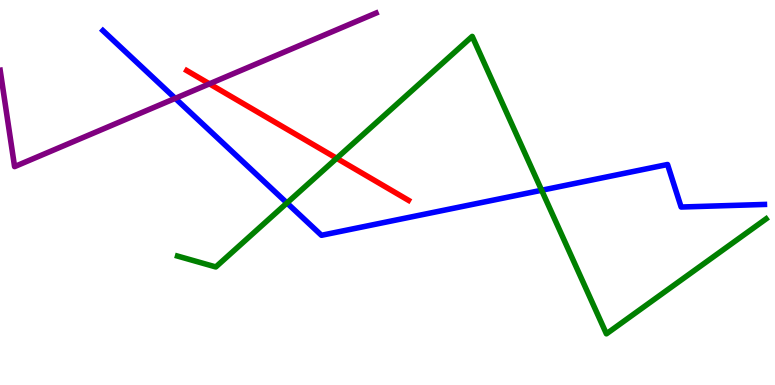[{'lines': ['blue', 'red'], 'intersections': []}, {'lines': ['green', 'red'], 'intersections': [{'x': 4.34, 'y': 5.89}]}, {'lines': ['purple', 'red'], 'intersections': [{'x': 2.7, 'y': 7.82}]}, {'lines': ['blue', 'green'], 'intersections': [{'x': 3.7, 'y': 4.73}, {'x': 6.99, 'y': 5.06}]}, {'lines': ['blue', 'purple'], 'intersections': [{'x': 2.26, 'y': 7.45}]}, {'lines': ['green', 'purple'], 'intersections': []}]